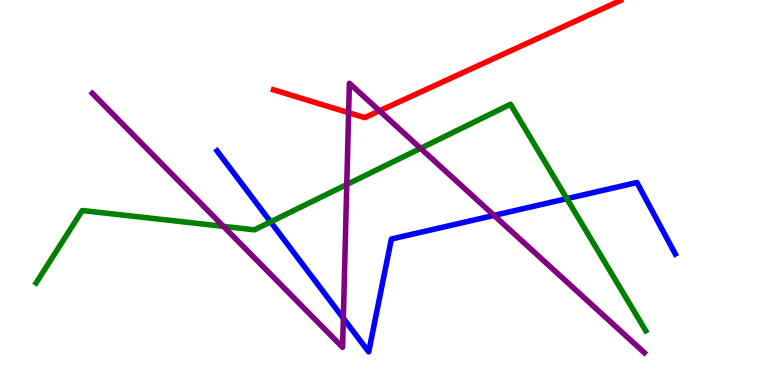[{'lines': ['blue', 'red'], 'intersections': []}, {'lines': ['green', 'red'], 'intersections': []}, {'lines': ['purple', 'red'], 'intersections': [{'x': 4.5, 'y': 7.07}, {'x': 4.9, 'y': 7.12}]}, {'lines': ['blue', 'green'], 'intersections': [{'x': 3.49, 'y': 4.24}, {'x': 7.31, 'y': 4.84}]}, {'lines': ['blue', 'purple'], 'intersections': [{'x': 4.43, 'y': 1.73}, {'x': 6.37, 'y': 4.41}]}, {'lines': ['green', 'purple'], 'intersections': [{'x': 2.88, 'y': 4.12}, {'x': 4.47, 'y': 5.21}, {'x': 5.43, 'y': 6.15}]}]